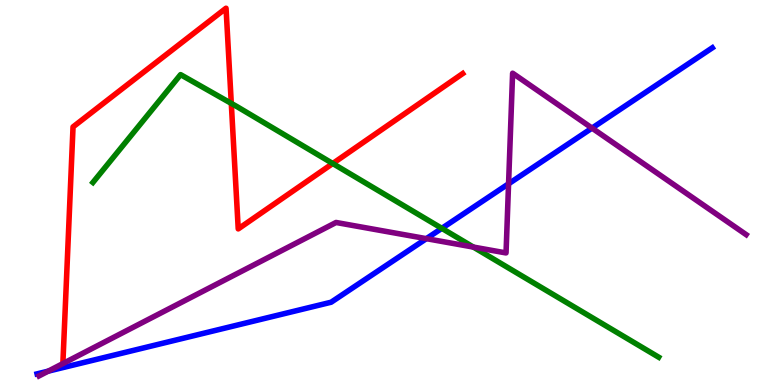[{'lines': ['blue', 'red'], 'intersections': []}, {'lines': ['green', 'red'], 'intersections': [{'x': 2.98, 'y': 7.31}, {'x': 4.29, 'y': 5.75}]}, {'lines': ['purple', 'red'], 'intersections': [{'x': 0.811, 'y': 0.556}]}, {'lines': ['blue', 'green'], 'intersections': [{'x': 5.7, 'y': 4.07}]}, {'lines': ['blue', 'purple'], 'intersections': [{'x': 0.622, 'y': 0.359}, {'x': 5.5, 'y': 3.8}, {'x': 6.56, 'y': 5.23}, {'x': 7.64, 'y': 6.67}]}, {'lines': ['green', 'purple'], 'intersections': [{'x': 6.11, 'y': 3.58}]}]